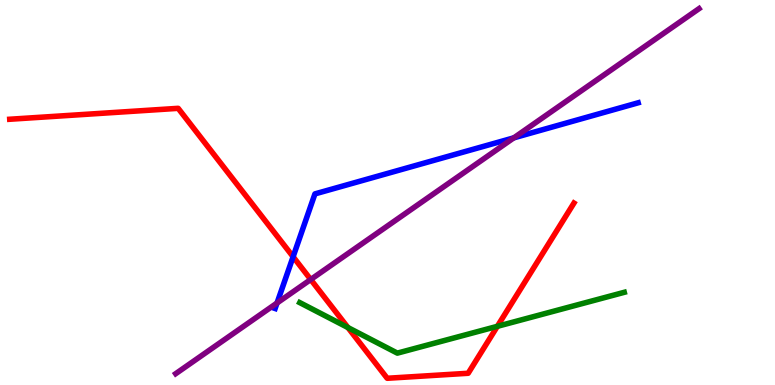[{'lines': ['blue', 'red'], 'intersections': [{'x': 3.78, 'y': 3.33}]}, {'lines': ['green', 'red'], 'intersections': [{'x': 4.49, 'y': 1.49}, {'x': 6.42, 'y': 1.52}]}, {'lines': ['purple', 'red'], 'intersections': [{'x': 4.01, 'y': 2.74}]}, {'lines': ['blue', 'green'], 'intersections': []}, {'lines': ['blue', 'purple'], 'intersections': [{'x': 3.57, 'y': 2.13}, {'x': 6.63, 'y': 6.42}]}, {'lines': ['green', 'purple'], 'intersections': []}]